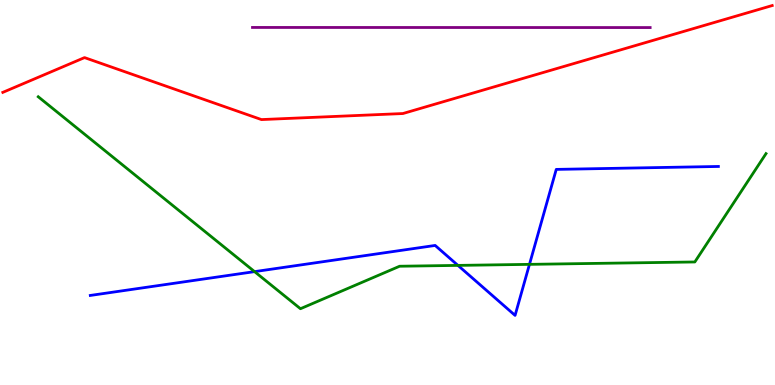[{'lines': ['blue', 'red'], 'intersections': []}, {'lines': ['green', 'red'], 'intersections': []}, {'lines': ['purple', 'red'], 'intersections': []}, {'lines': ['blue', 'green'], 'intersections': [{'x': 3.28, 'y': 2.94}, {'x': 5.91, 'y': 3.11}, {'x': 6.83, 'y': 3.13}]}, {'lines': ['blue', 'purple'], 'intersections': []}, {'lines': ['green', 'purple'], 'intersections': []}]